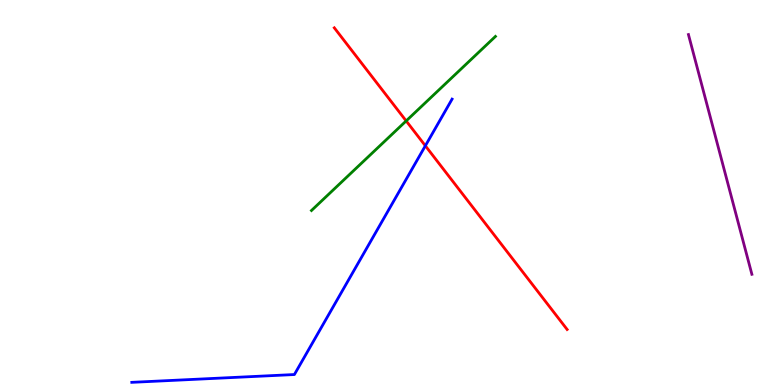[{'lines': ['blue', 'red'], 'intersections': [{'x': 5.49, 'y': 6.21}]}, {'lines': ['green', 'red'], 'intersections': [{'x': 5.24, 'y': 6.86}]}, {'lines': ['purple', 'red'], 'intersections': []}, {'lines': ['blue', 'green'], 'intersections': []}, {'lines': ['blue', 'purple'], 'intersections': []}, {'lines': ['green', 'purple'], 'intersections': []}]